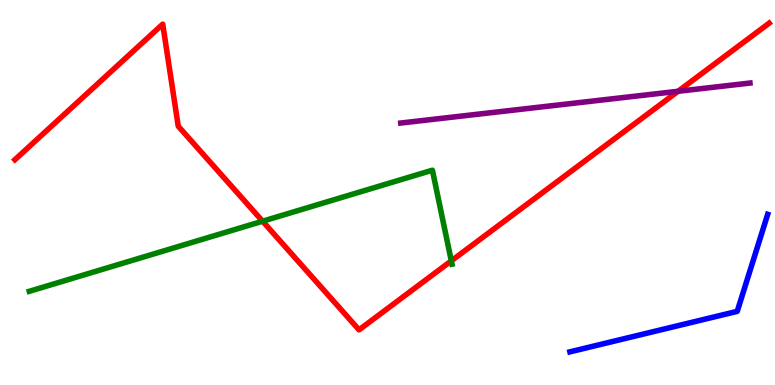[{'lines': ['blue', 'red'], 'intersections': []}, {'lines': ['green', 'red'], 'intersections': [{'x': 3.39, 'y': 4.25}, {'x': 5.82, 'y': 3.22}]}, {'lines': ['purple', 'red'], 'intersections': [{'x': 8.75, 'y': 7.63}]}, {'lines': ['blue', 'green'], 'intersections': []}, {'lines': ['blue', 'purple'], 'intersections': []}, {'lines': ['green', 'purple'], 'intersections': []}]